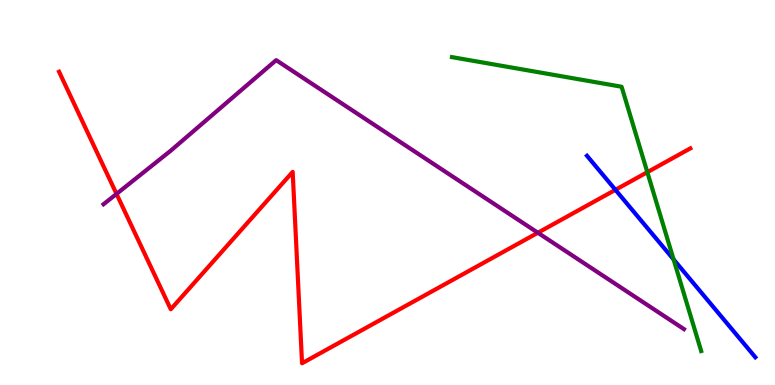[{'lines': ['blue', 'red'], 'intersections': [{'x': 7.94, 'y': 5.07}]}, {'lines': ['green', 'red'], 'intersections': [{'x': 8.35, 'y': 5.53}]}, {'lines': ['purple', 'red'], 'intersections': [{'x': 1.5, 'y': 4.96}, {'x': 6.94, 'y': 3.95}]}, {'lines': ['blue', 'green'], 'intersections': [{'x': 8.69, 'y': 3.26}]}, {'lines': ['blue', 'purple'], 'intersections': []}, {'lines': ['green', 'purple'], 'intersections': []}]